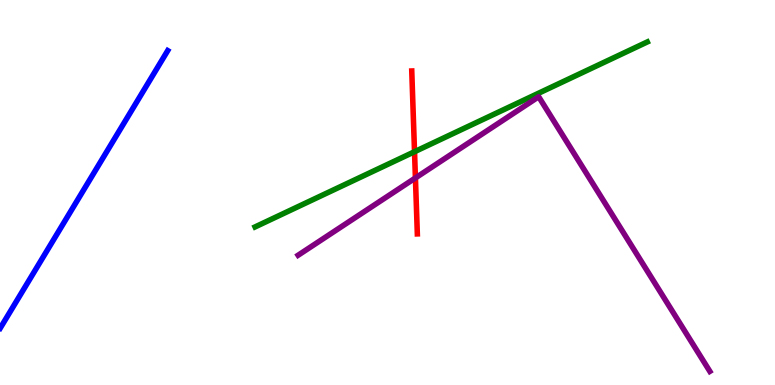[{'lines': ['blue', 'red'], 'intersections': []}, {'lines': ['green', 'red'], 'intersections': [{'x': 5.35, 'y': 6.06}]}, {'lines': ['purple', 'red'], 'intersections': [{'x': 5.36, 'y': 5.38}]}, {'lines': ['blue', 'green'], 'intersections': []}, {'lines': ['blue', 'purple'], 'intersections': []}, {'lines': ['green', 'purple'], 'intersections': []}]